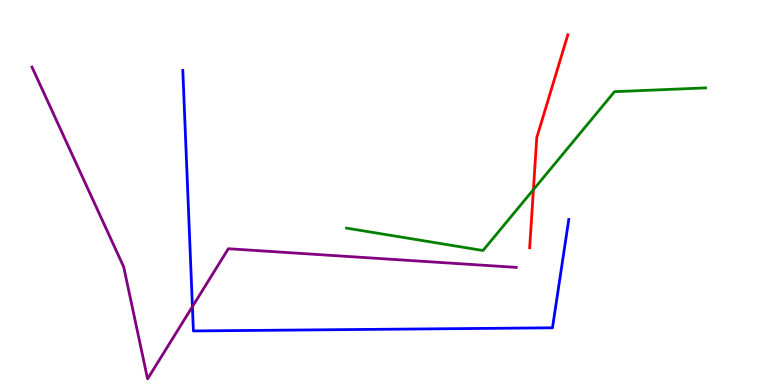[{'lines': ['blue', 'red'], 'intersections': []}, {'lines': ['green', 'red'], 'intersections': [{'x': 6.88, 'y': 5.07}]}, {'lines': ['purple', 'red'], 'intersections': []}, {'lines': ['blue', 'green'], 'intersections': []}, {'lines': ['blue', 'purple'], 'intersections': [{'x': 2.48, 'y': 2.04}]}, {'lines': ['green', 'purple'], 'intersections': []}]